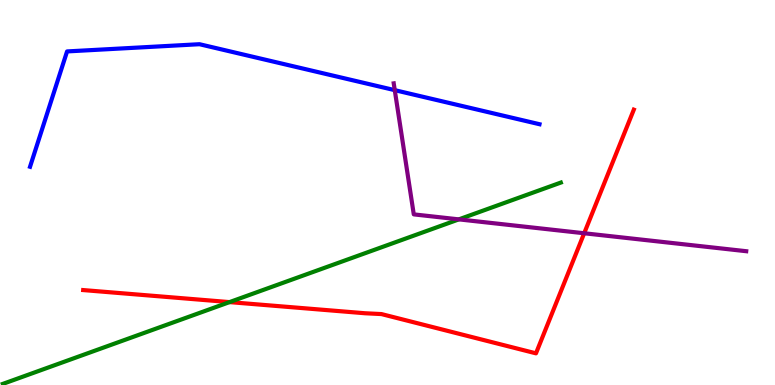[{'lines': ['blue', 'red'], 'intersections': []}, {'lines': ['green', 'red'], 'intersections': [{'x': 2.96, 'y': 2.15}]}, {'lines': ['purple', 'red'], 'intersections': [{'x': 7.54, 'y': 3.94}]}, {'lines': ['blue', 'green'], 'intersections': []}, {'lines': ['blue', 'purple'], 'intersections': [{'x': 5.09, 'y': 7.66}]}, {'lines': ['green', 'purple'], 'intersections': [{'x': 5.92, 'y': 4.3}]}]